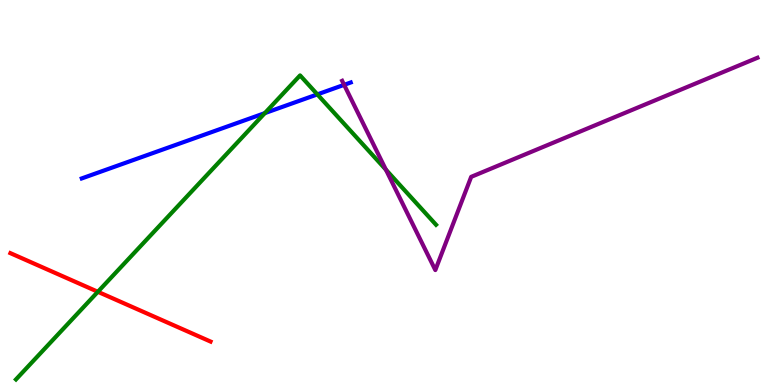[{'lines': ['blue', 'red'], 'intersections': []}, {'lines': ['green', 'red'], 'intersections': [{'x': 1.26, 'y': 2.42}]}, {'lines': ['purple', 'red'], 'intersections': []}, {'lines': ['blue', 'green'], 'intersections': [{'x': 3.42, 'y': 7.06}, {'x': 4.09, 'y': 7.55}]}, {'lines': ['blue', 'purple'], 'intersections': [{'x': 4.44, 'y': 7.8}]}, {'lines': ['green', 'purple'], 'intersections': [{'x': 4.98, 'y': 5.59}]}]